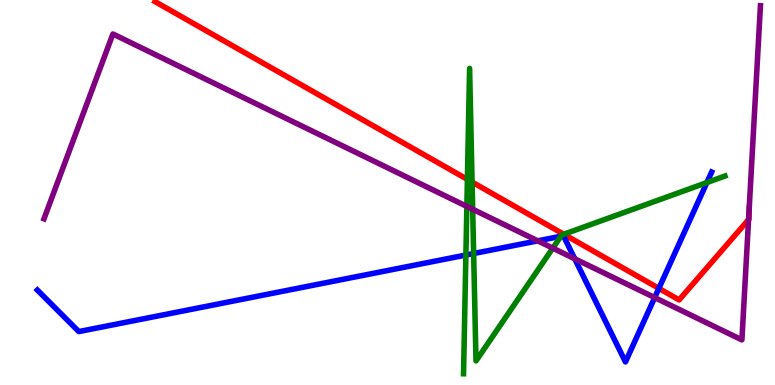[{'lines': ['blue', 'red'], 'intersections': [{'x': 8.5, 'y': 2.51}]}, {'lines': ['green', 'red'], 'intersections': [{'x': 6.03, 'y': 5.34}, {'x': 6.09, 'y': 5.27}, {'x': 7.27, 'y': 3.92}]}, {'lines': ['purple', 'red'], 'intersections': [{'x': 9.66, 'y': 4.3}]}, {'lines': ['blue', 'green'], 'intersections': [{'x': 6.01, 'y': 3.38}, {'x': 6.11, 'y': 3.42}, {'x': 7.24, 'y': 3.86}, {'x': 9.12, 'y': 5.26}]}, {'lines': ['blue', 'purple'], 'intersections': [{'x': 6.94, 'y': 3.74}, {'x': 7.42, 'y': 3.28}, {'x': 8.45, 'y': 2.27}]}, {'lines': ['green', 'purple'], 'intersections': [{'x': 6.02, 'y': 4.64}, {'x': 6.1, 'y': 4.56}, {'x': 7.13, 'y': 3.55}]}]